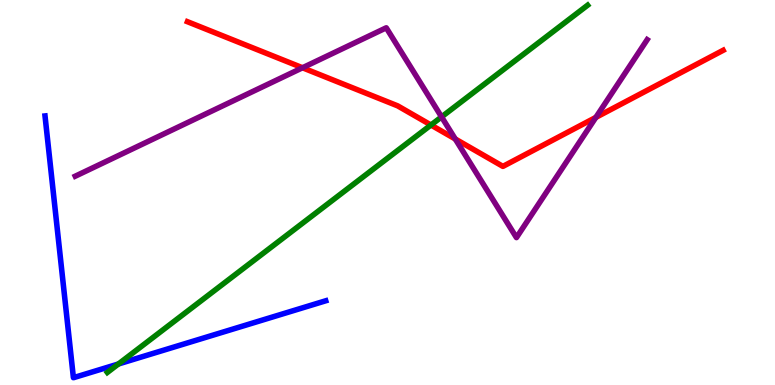[{'lines': ['blue', 'red'], 'intersections': []}, {'lines': ['green', 'red'], 'intersections': [{'x': 5.56, 'y': 6.75}]}, {'lines': ['purple', 'red'], 'intersections': [{'x': 3.9, 'y': 8.24}, {'x': 5.87, 'y': 6.39}, {'x': 7.69, 'y': 6.95}]}, {'lines': ['blue', 'green'], 'intersections': [{'x': 1.53, 'y': 0.546}]}, {'lines': ['blue', 'purple'], 'intersections': []}, {'lines': ['green', 'purple'], 'intersections': [{'x': 5.7, 'y': 6.96}]}]